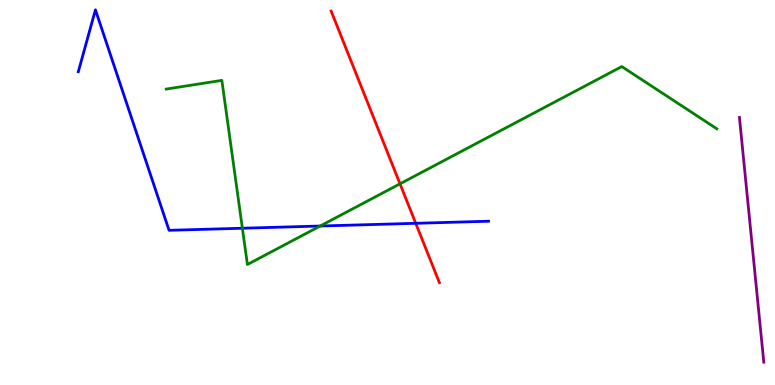[{'lines': ['blue', 'red'], 'intersections': [{'x': 5.36, 'y': 4.2}]}, {'lines': ['green', 'red'], 'intersections': [{'x': 5.16, 'y': 5.23}]}, {'lines': ['purple', 'red'], 'intersections': []}, {'lines': ['blue', 'green'], 'intersections': [{'x': 3.13, 'y': 4.07}, {'x': 4.13, 'y': 4.13}]}, {'lines': ['blue', 'purple'], 'intersections': []}, {'lines': ['green', 'purple'], 'intersections': []}]